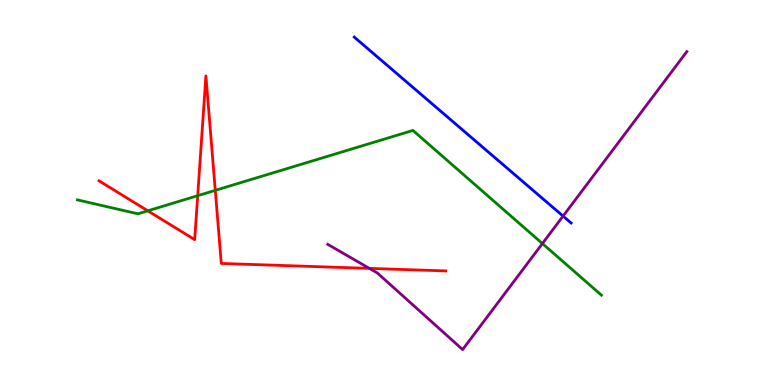[{'lines': ['blue', 'red'], 'intersections': []}, {'lines': ['green', 'red'], 'intersections': [{'x': 1.91, 'y': 4.52}, {'x': 2.55, 'y': 4.92}, {'x': 2.78, 'y': 5.06}]}, {'lines': ['purple', 'red'], 'intersections': [{'x': 4.77, 'y': 3.03}]}, {'lines': ['blue', 'green'], 'intersections': []}, {'lines': ['blue', 'purple'], 'intersections': [{'x': 7.27, 'y': 4.39}]}, {'lines': ['green', 'purple'], 'intersections': [{'x': 7.0, 'y': 3.67}]}]